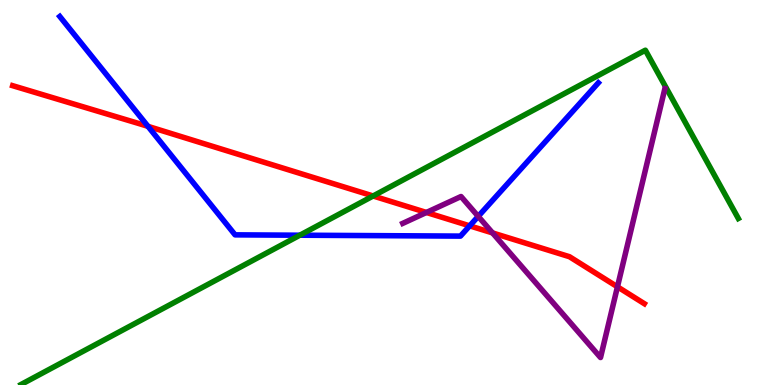[{'lines': ['blue', 'red'], 'intersections': [{'x': 1.91, 'y': 6.72}, {'x': 6.06, 'y': 4.13}]}, {'lines': ['green', 'red'], 'intersections': [{'x': 4.81, 'y': 4.91}]}, {'lines': ['purple', 'red'], 'intersections': [{'x': 5.5, 'y': 4.48}, {'x': 6.36, 'y': 3.95}, {'x': 7.97, 'y': 2.55}]}, {'lines': ['blue', 'green'], 'intersections': [{'x': 3.87, 'y': 3.89}]}, {'lines': ['blue', 'purple'], 'intersections': [{'x': 6.17, 'y': 4.38}]}, {'lines': ['green', 'purple'], 'intersections': []}]